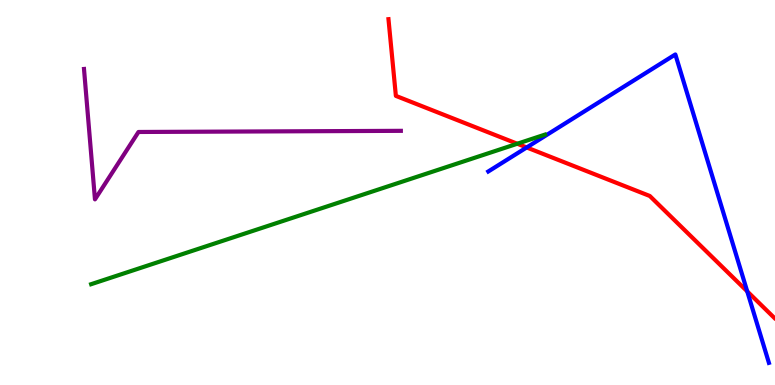[{'lines': ['blue', 'red'], 'intersections': [{'x': 6.8, 'y': 6.17}, {'x': 9.64, 'y': 2.43}]}, {'lines': ['green', 'red'], 'intersections': [{'x': 6.67, 'y': 6.27}]}, {'lines': ['purple', 'red'], 'intersections': []}, {'lines': ['blue', 'green'], 'intersections': []}, {'lines': ['blue', 'purple'], 'intersections': []}, {'lines': ['green', 'purple'], 'intersections': []}]